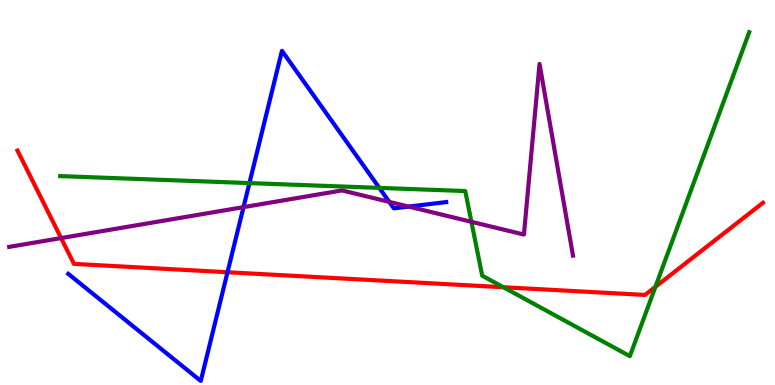[{'lines': ['blue', 'red'], 'intersections': [{'x': 2.94, 'y': 2.93}]}, {'lines': ['green', 'red'], 'intersections': [{'x': 6.5, 'y': 2.54}, {'x': 8.46, 'y': 2.55}]}, {'lines': ['purple', 'red'], 'intersections': [{'x': 0.788, 'y': 3.82}]}, {'lines': ['blue', 'green'], 'intersections': [{'x': 3.22, 'y': 5.24}, {'x': 4.89, 'y': 5.12}]}, {'lines': ['blue', 'purple'], 'intersections': [{'x': 3.14, 'y': 4.62}, {'x': 5.02, 'y': 4.76}, {'x': 5.27, 'y': 4.63}]}, {'lines': ['green', 'purple'], 'intersections': [{'x': 6.08, 'y': 4.24}]}]